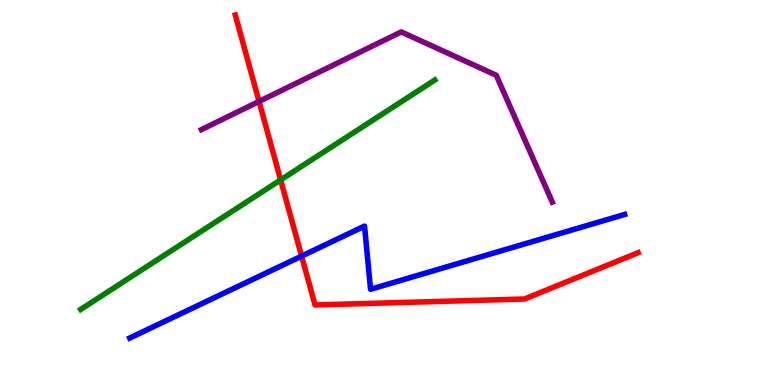[{'lines': ['blue', 'red'], 'intersections': [{'x': 3.89, 'y': 3.35}]}, {'lines': ['green', 'red'], 'intersections': [{'x': 3.62, 'y': 5.33}]}, {'lines': ['purple', 'red'], 'intersections': [{'x': 3.34, 'y': 7.37}]}, {'lines': ['blue', 'green'], 'intersections': []}, {'lines': ['blue', 'purple'], 'intersections': []}, {'lines': ['green', 'purple'], 'intersections': []}]